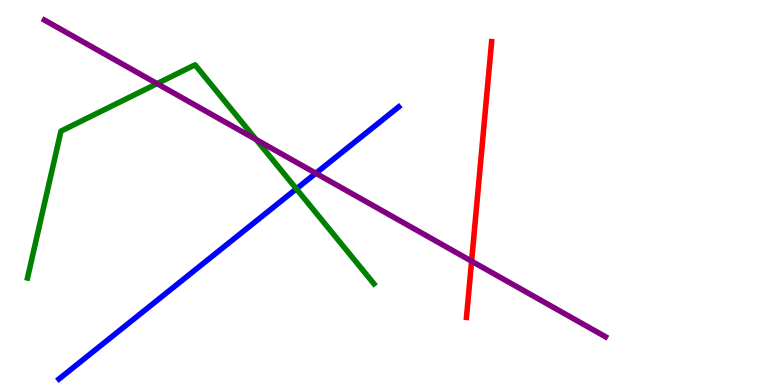[{'lines': ['blue', 'red'], 'intersections': []}, {'lines': ['green', 'red'], 'intersections': []}, {'lines': ['purple', 'red'], 'intersections': [{'x': 6.09, 'y': 3.22}]}, {'lines': ['blue', 'green'], 'intersections': [{'x': 3.82, 'y': 5.09}]}, {'lines': ['blue', 'purple'], 'intersections': [{'x': 4.08, 'y': 5.5}]}, {'lines': ['green', 'purple'], 'intersections': [{'x': 2.03, 'y': 7.83}, {'x': 3.3, 'y': 6.38}]}]